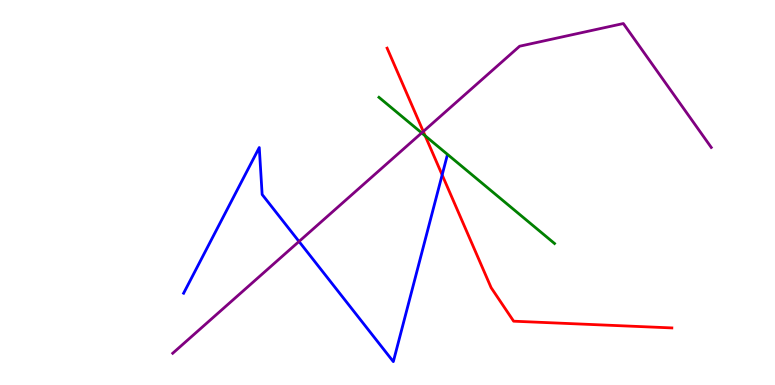[{'lines': ['blue', 'red'], 'intersections': [{'x': 5.71, 'y': 5.46}]}, {'lines': ['green', 'red'], 'intersections': [{'x': 5.49, 'y': 6.47}]}, {'lines': ['purple', 'red'], 'intersections': [{'x': 5.46, 'y': 6.58}]}, {'lines': ['blue', 'green'], 'intersections': []}, {'lines': ['blue', 'purple'], 'intersections': [{'x': 3.86, 'y': 3.73}]}, {'lines': ['green', 'purple'], 'intersections': [{'x': 5.44, 'y': 6.55}]}]